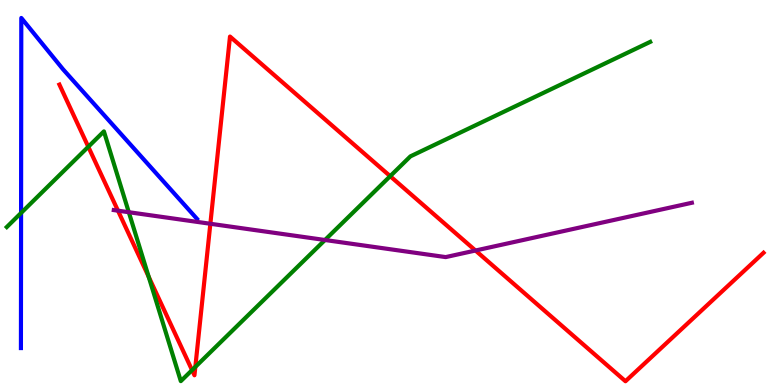[{'lines': ['blue', 'red'], 'intersections': []}, {'lines': ['green', 'red'], 'intersections': [{'x': 1.14, 'y': 6.19}, {'x': 1.92, 'y': 2.81}, {'x': 2.48, 'y': 0.386}, {'x': 2.52, 'y': 0.47}, {'x': 5.03, 'y': 5.42}]}, {'lines': ['purple', 'red'], 'intersections': [{'x': 1.52, 'y': 4.53}, {'x': 2.71, 'y': 4.19}, {'x': 6.14, 'y': 3.49}]}, {'lines': ['blue', 'green'], 'intersections': [{'x': 0.272, 'y': 4.47}]}, {'lines': ['blue', 'purple'], 'intersections': []}, {'lines': ['green', 'purple'], 'intersections': [{'x': 1.66, 'y': 4.49}, {'x': 4.19, 'y': 3.77}]}]